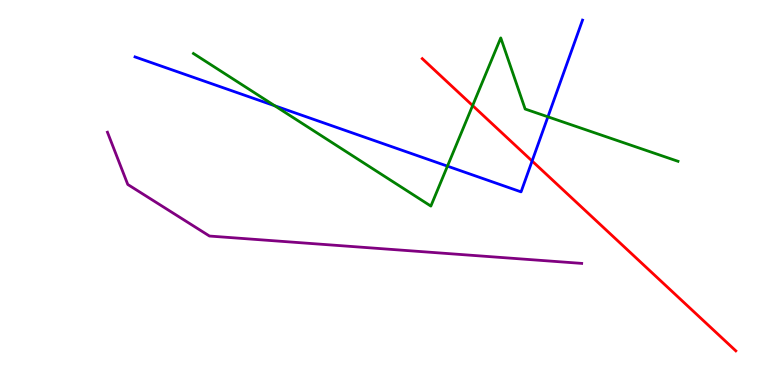[{'lines': ['blue', 'red'], 'intersections': [{'x': 6.87, 'y': 5.82}]}, {'lines': ['green', 'red'], 'intersections': [{'x': 6.1, 'y': 7.26}]}, {'lines': ['purple', 'red'], 'intersections': []}, {'lines': ['blue', 'green'], 'intersections': [{'x': 3.55, 'y': 7.25}, {'x': 5.77, 'y': 5.68}, {'x': 7.07, 'y': 6.97}]}, {'lines': ['blue', 'purple'], 'intersections': []}, {'lines': ['green', 'purple'], 'intersections': []}]